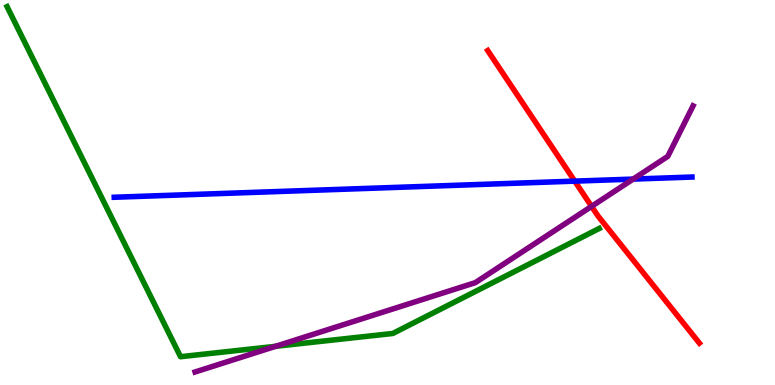[{'lines': ['blue', 'red'], 'intersections': [{'x': 7.42, 'y': 5.3}]}, {'lines': ['green', 'red'], 'intersections': []}, {'lines': ['purple', 'red'], 'intersections': [{'x': 7.63, 'y': 4.64}]}, {'lines': ['blue', 'green'], 'intersections': []}, {'lines': ['blue', 'purple'], 'intersections': [{'x': 8.17, 'y': 5.35}]}, {'lines': ['green', 'purple'], 'intersections': [{'x': 3.56, 'y': 1.01}]}]